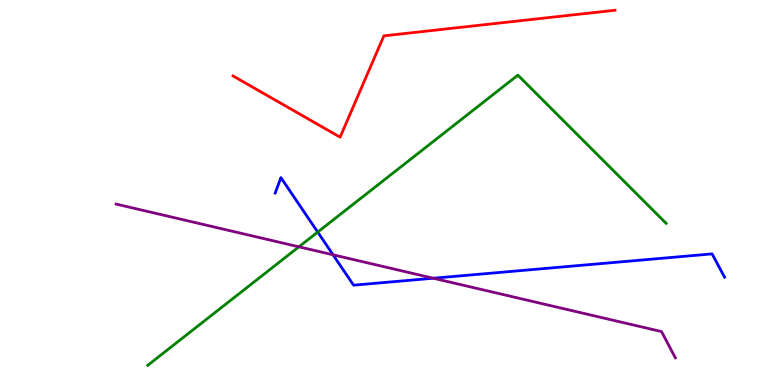[{'lines': ['blue', 'red'], 'intersections': []}, {'lines': ['green', 'red'], 'intersections': []}, {'lines': ['purple', 'red'], 'intersections': []}, {'lines': ['blue', 'green'], 'intersections': [{'x': 4.1, 'y': 3.97}]}, {'lines': ['blue', 'purple'], 'intersections': [{'x': 4.3, 'y': 3.38}, {'x': 5.59, 'y': 2.77}]}, {'lines': ['green', 'purple'], 'intersections': [{'x': 3.86, 'y': 3.59}]}]